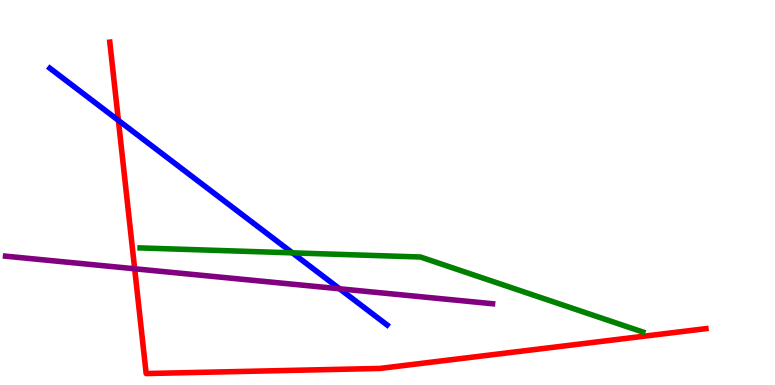[{'lines': ['blue', 'red'], 'intersections': [{'x': 1.53, 'y': 6.87}]}, {'lines': ['green', 'red'], 'intersections': []}, {'lines': ['purple', 'red'], 'intersections': [{'x': 1.74, 'y': 3.02}]}, {'lines': ['blue', 'green'], 'intersections': [{'x': 3.77, 'y': 3.43}]}, {'lines': ['blue', 'purple'], 'intersections': [{'x': 4.38, 'y': 2.5}]}, {'lines': ['green', 'purple'], 'intersections': []}]